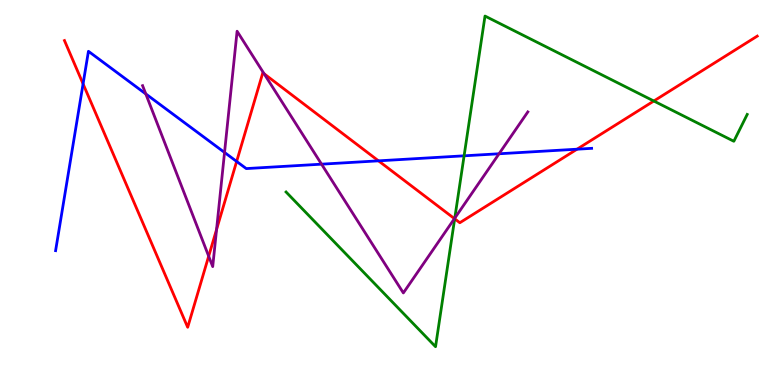[{'lines': ['blue', 'red'], 'intersections': [{'x': 1.07, 'y': 7.82}, {'x': 3.05, 'y': 5.81}, {'x': 4.88, 'y': 5.82}, {'x': 7.45, 'y': 6.12}]}, {'lines': ['green', 'red'], 'intersections': [{'x': 5.87, 'y': 4.32}, {'x': 8.44, 'y': 7.38}]}, {'lines': ['purple', 'red'], 'intersections': [{'x': 2.69, 'y': 3.35}, {'x': 2.79, 'y': 4.04}, {'x': 3.41, 'y': 8.08}, {'x': 5.86, 'y': 4.32}]}, {'lines': ['blue', 'green'], 'intersections': [{'x': 5.99, 'y': 5.95}]}, {'lines': ['blue', 'purple'], 'intersections': [{'x': 1.88, 'y': 7.56}, {'x': 2.9, 'y': 6.04}, {'x': 4.15, 'y': 5.74}, {'x': 6.44, 'y': 6.01}]}, {'lines': ['green', 'purple'], 'intersections': [{'x': 5.87, 'y': 4.33}]}]